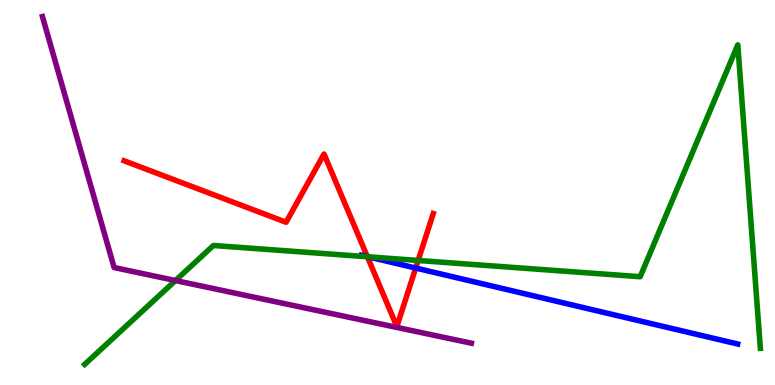[{'lines': ['blue', 'red'], 'intersections': [{'x': 4.74, 'y': 3.33}, {'x': 5.36, 'y': 3.04}]}, {'lines': ['green', 'red'], 'intersections': [{'x': 4.74, 'y': 3.33}, {'x': 5.4, 'y': 3.23}]}, {'lines': ['purple', 'red'], 'intersections': []}, {'lines': ['blue', 'green'], 'intersections': [{'x': 4.75, 'y': 3.33}]}, {'lines': ['blue', 'purple'], 'intersections': []}, {'lines': ['green', 'purple'], 'intersections': [{'x': 2.26, 'y': 2.71}]}]